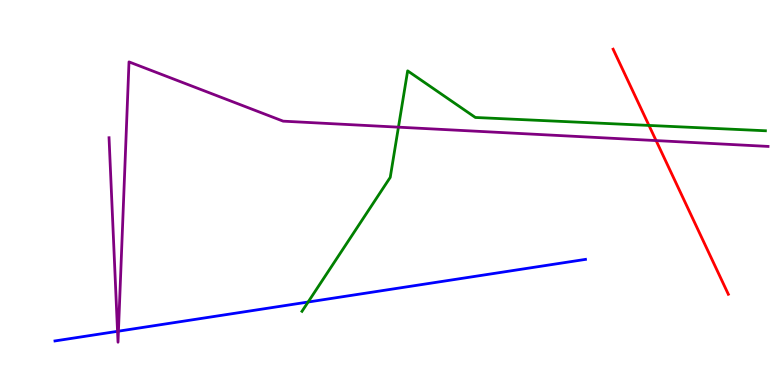[{'lines': ['blue', 'red'], 'intersections': []}, {'lines': ['green', 'red'], 'intersections': [{'x': 8.37, 'y': 6.74}]}, {'lines': ['purple', 'red'], 'intersections': [{'x': 8.47, 'y': 6.35}]}, {'lines': ['blue', 'green'], 'intersections': [{'x': 3.98, 'y': 2.16}]}, {'lines': ['blue', 'purple'], 'intersections': [{'x': 1.52, 'y': 1.39}, {'x': 1.53, 'y': 1.4}]}, {'lines': ['green', 'purple'], 'intersections': [{'x': 5.14, 'y': 6.7}]}]